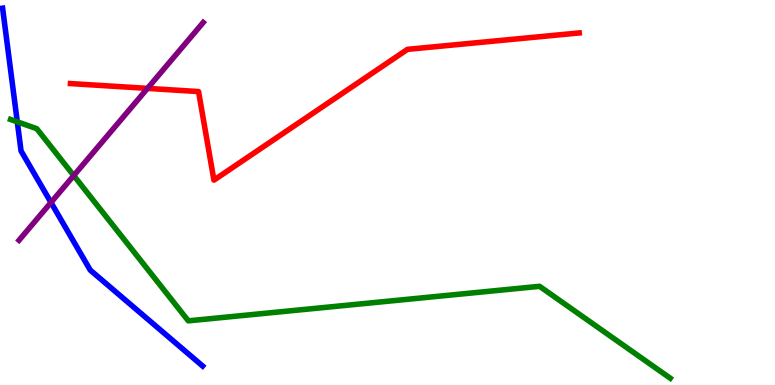[{'lines': ['blue', 'red'], 'intersections': []}, {'lines': ['green', 'red'], 'intersections': []}, {'lines': ['purple', 'red'], 'intersections': [{'x': 1.9, 'y': 7.7}]}, {'lines': ['blue', 'green'], 'intersections': [{'x': 0.223, 'y': 6.84}]}, {'lines': ['blue', 'purple'], 'intersections': [{'x': 0.658, 'y': 4.74}]}, {'lines': ['green', 'purple'], 'intersections': [{'x': 0.952, 'y': 5.44}]}]